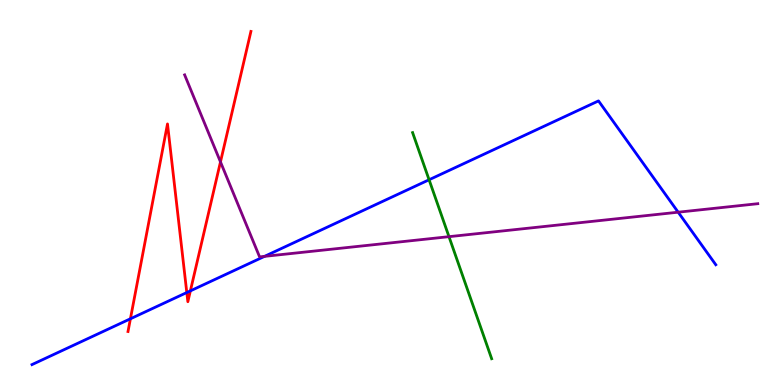[{'lines': ['blue', 'red'], 'intersections': [{'x': 1.68, 'y': 1.72}, {'x': 2.41, 'y': 2.4}, {'x': 2.46, 'y': 2.44}]}, {'lines': ['green', 'red'], 'intersections': []}, {'lines': ['purple', 'red'], 'intersections': [{'x': 2.84, 'y': 5.79}]}, {'lines': ['blue', 'green'], 'intersections': [{'x': 5.54, 'y': 5.33}]}, {'lines': ['blue', 'purple'], 'intersections': [{'x': 3.41, 'y': 3.34}, {'x': 8.75, 'y': 4.49}]}, {'lines': ['green', 'purple'], 'intersections': [{'x': 5.79, 'y': 3.85}]}]